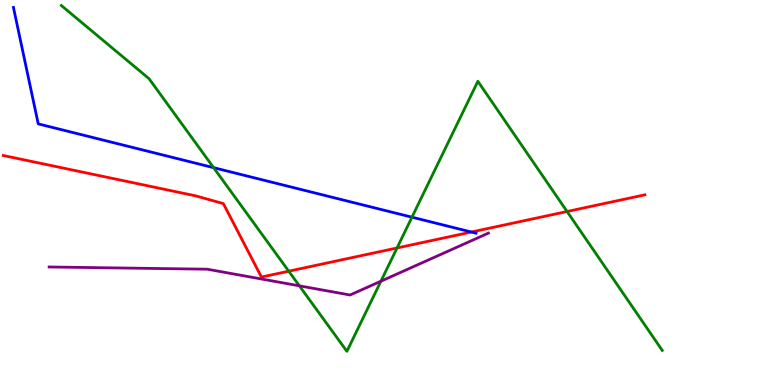[{'lines': ['blue', 'red'], 'intersections': [{'x': 6.08, 'y': 3.97}]}, {'lines': ['green', 'red'], 'intersections': [{'x': 3.73, 'y': 2.96}, {'x': 5.12, 'y': 3.56}, {'x': 7.32, 'y': 4.51}]}, {'lines': ['purple', 'red'], 'intersections': []}, {'lines': ['blue', 'green'], 'intersections': [{'x': 2.76, 'y': 5.65}, {'x': 5.32, 'y': 4.36}]}, {'lines': ['blue', 'purple'], 'intersections': []}, {'lines': ['green', 'purple'], 'intersections': [{'x': 3.86, 'y': 2.58}, {'x': 4.92, 'y': 2.7}]}]